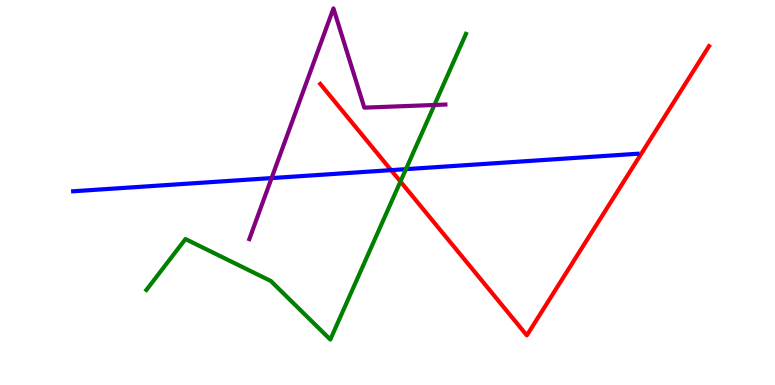[{'lines': ['blue', 'red'], 'intersections': [{'x': 5.05, 'y': 5.58}]}, {'lines': ['green', 'red'], 'intersections': [{'x': 5.17, 'y': 5.29}]}, {'lines': ['purple', 'red'], 'intersections': []}, {'lines': ['blue', 'green'], 'intersections': [{'x': 5.24, 'y': 5.61}]}, {'lines': ['blue', 'purple'], 'intersections': [{'x': 3.5, 'y': 5.37}]}, {'lines': ['green', 'purple'], 'intersections': [{'x': 5.61, 'y': 7.27}]}]